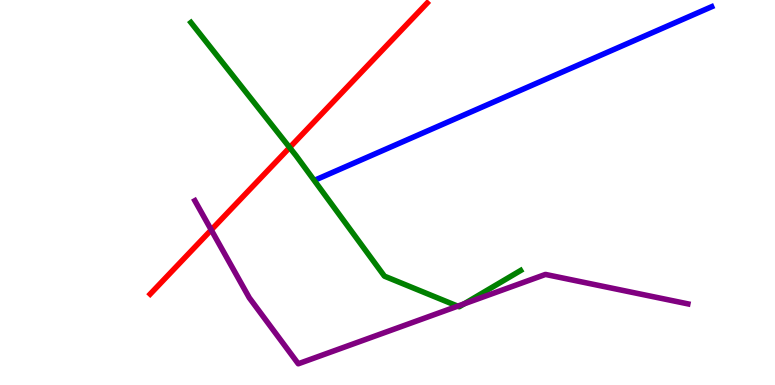[{'lines': ['blue', 'red'], 'intersections': []}, {'lines': ['green', 'red'], 'intersections': [{'x': 3.74, 'y': 6.17}]}, {'lines': ['purple', 'red'], 'intersections': [{'x': 2.73, 'y': 4.03}]}, {'lines': ['blue', 'green'], 'intersections': []}, {'lines': ['blue', 'purple'], 'intersections': []}, {'lines': ['green', 'purple'], 'intersections': [{'x': 5.91, 'y': 2.05}, {'x': 5.99, 'y': 2.11}]}]